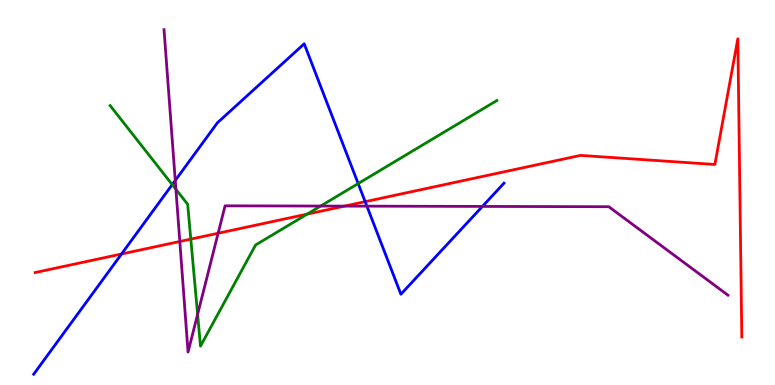[{'lines': ['blue', 'red'], 'intersections': [{'x': 1.57, 'y': 3.4}, {'x': 4.71, 'y': 4.76}]}, {'lines': ['green', 'red'], 'intersections': [{'x': 2.46, 'y': 3.79}, {'x': 3.96, 'y': 4.44}]}, {'lines': ['purple', 'red'], 'intersections': [{'x': 2.32, 'y': 3.73}, {'x': 2.81, 'y': 3.94}, {'x': 4.45, 'y': 4.65}]}, {'lines': ['blue', 'green'], 'intersections': [{'x': 2.22, 'y': 5.2}, {'x': 4.62, 'y': 5.23}]}, {'lines': ['blue', 'purple'], 'intersections': [{'x': 2.26, 'y': 5.31}, {'x': 4.73, 'y': 4.65}, {'x': 6.22, 'y': 4.64}]}, {'lines': ['green', 'purple'], 'intersections': [{'x': 2.27, 'y': 5.08}, {'x': 2.55, 'y': 1.84}, {'x': 4.14, 'y': 4.65}]}]